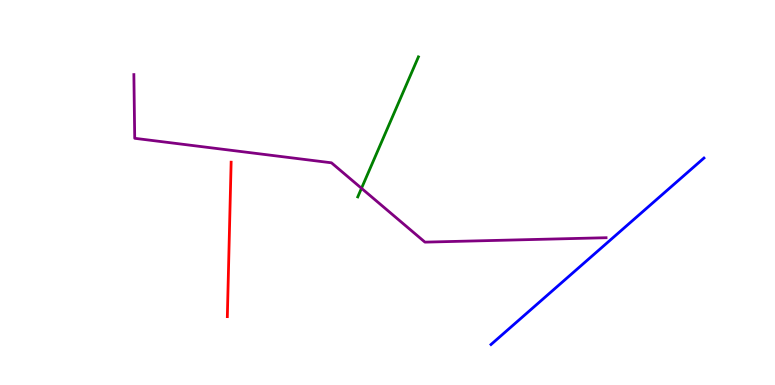[{'lines': ['blue', 'red'], 'intersections': []}, {'lines': ['green', 'red'], 'intersections': []}, {'lines': ['purple', 'red'], 'intersections': []}, {'lines': ['blue', 'green'], 'intersections': []}, {'lines': ['blue', 'purple'], 'intersections': []}, {'lines': ['green', 'purple'], 'intersections': [{'x': 4.66, 'y': 5.11}]}]